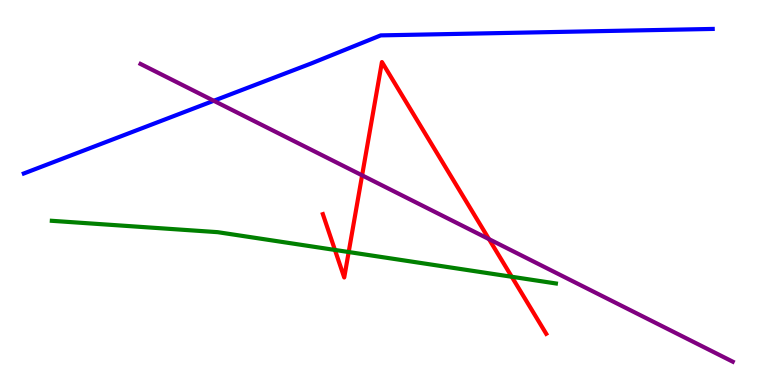[{'lines': ['blue', 'red'], 'intersections': []}, {'lines': ['green', 'red'], 'intersections': [{'x': 4.32, 'y': 3.51}, {'x': 4.5, 'y': 3.45}, {'x': 6.6, 'y': 2.81}]}, {'lines': ['purple', 'red'], 'intersections': [{'x': 4.67, 'y': 5.45}, {'x': 6.31, 'y': 3.79}]}, {'lines': ['blue', 'green'], 'intersections': []}, {'lines': ['blue', 'purple'], 'intersections': [{'x': 2.76, 'y': 7.38}]}, {'lines': ['green', 'purple'], 'intersections': []}]